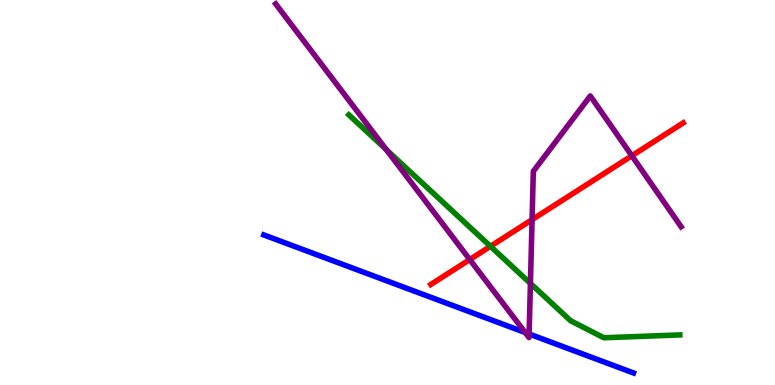[{'lines': ['blue', 'red'], 'intersections': []}, {'lines': ['green', 'red'], 'intersections': [{'x': 6.33, 'y': 3.6}]}, {'lines': ['purple', 'red'], 'intersections': [{'x': 6.06, 'y': 3.26}, {'x': 6.87, 'y': 4.29}, {'x': 8.15, 'y': 5.95}]}, {'lines': ['blue', 'green'], 'intersections': []}, {'lines': ['blue', 'purple'], 'intersections': [{'x': 6.78, 'y': 1.36}, {'x': 6.83, 'y': 1.33}]}, {'lines': ['green', 'purple'], 'intersections': [{'x': 4.99, 'y': 6.11}, {'x': 6.84, 'y': 2.64}]}]